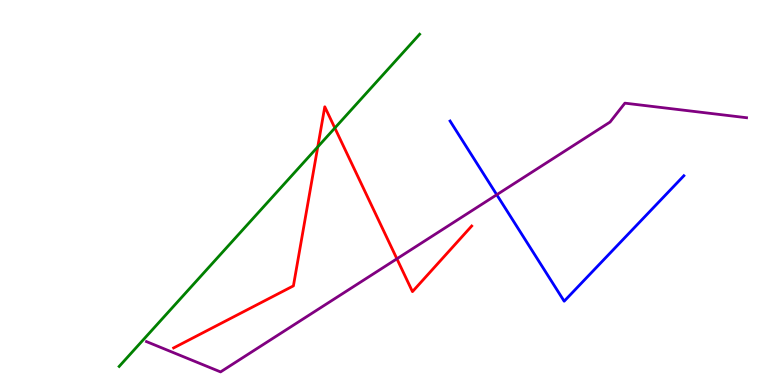[{'lines': ['blue', 'red'], 'intersections': []}, {'lines': ['green', 'red'], 'intersections': [{'x': 4.1, 'y': 6.18}, {'x': 4.32, 'y': 6.68}]}, {'lines': ['purple', 'red'], 'intersections': [{'x': 5.12, 'y': 3.28}]}, {'lines': ['blue', 'green'], 'intersections': []}, {'lines': ['blue', 'purple'], 'intersections': [{'x': 6.41, 'y': 4.94}]}, {'lines': ['green', 'purple'], 'intersections': []}]